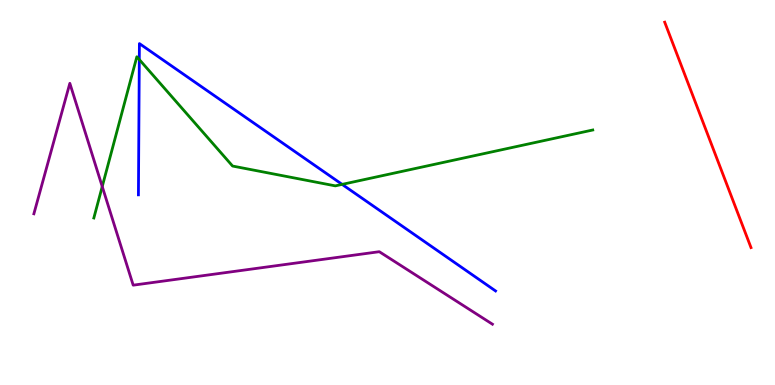[{'lines': ['blue', 'red'], 'intersections': []}, {'lines': ['green', 'red'], 'intersections': []}, {'lines': ['purple', 'red'], 'intersections': []}, {'lines': ['blue', 'green'], 'intersections': [{'x': 1.8, 'y': 8.45}, {'x': 4.41, 'y': 5.21}]}, {'lines': ['blue', 'purple'], 'intersections': []}, {'lines': ['green', 'purple'], 'intersections': [{'x': 1.32, 'y': 5.16}]}]